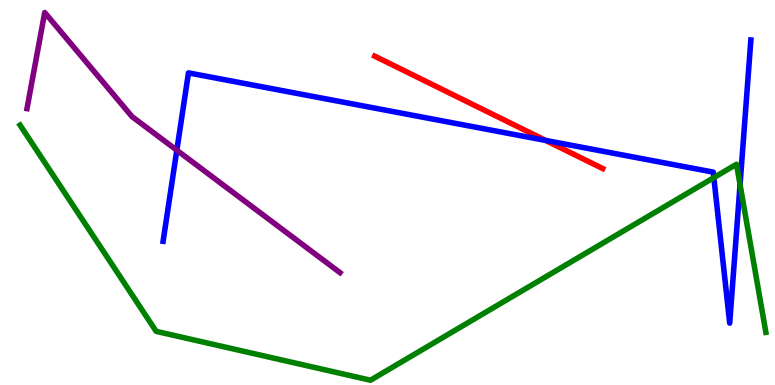[{'lines': ['blue', 'red'], 'intersections': [{'x': 7.04, 'y': 6.35}]}, {'lines': ['green', 'red'], 'intersections': []}, {'lines': ['purple', 'red'], 'intersections': []}, {'lines': ['blue', 'green'], 'intersections': [{'x': 9.21, 'y': 5.39}, {'x': 9.55, 'y': 5.2}]}, {'lines': ['blue', 'purple'], 'intersections': [{'x': 2.28, 'y': 6.1}]}, {'lines': ['green', 'purple'], 'intersections': []}]